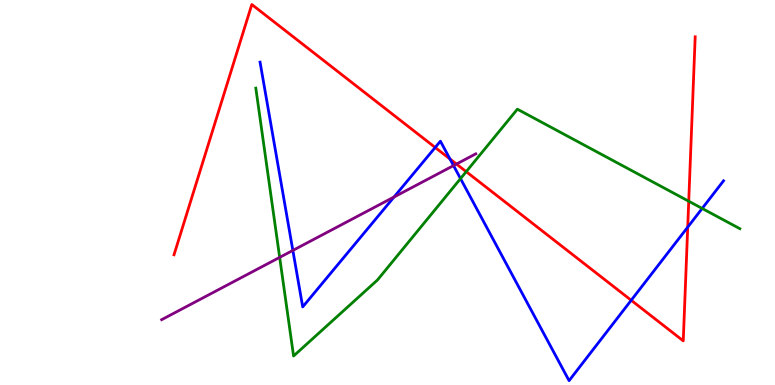[{'lines': ['blue', 'red'], 'intersections': [{'x': 5.62, 'y': 6.17}, {'x': 5.81, 'y': 5.87}, {'x': 8.14, 'y': 2.2}, {'x': 8.87, 'y': 4.1}]}, {'lines': ['green', 'red'], 'intersections': [{'x': 6.02, 'y': 5.54}, {'x': 8.89, 'y': 4.77}]}, {'lines': ['purple', 'red'], 'intersections': [{'x': 5.89, 'y': 5.74}]}, {'lines': ['blue', 'green'], 'intersections': [{'x': 5.94, 'y': 5.36}, {'x': 9.06, 'y': 4.59}]}, {'lines': ['blue', 'purple'], 'intersections': [{'x': 3.78, 'y': 3.5}, {'x': 5.08, 'y': 4.88}, {'x': 5.85, 'y': 5.7}]}, {'lines': ['green', 'purple'], 'intersections': [{'x': 3.61, 'y': 3.31}]}]